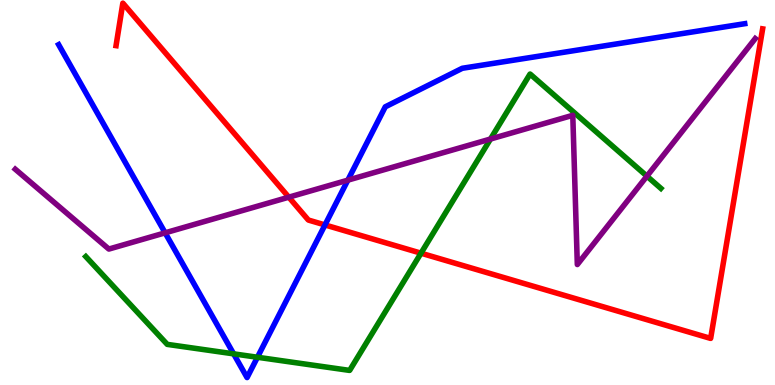[{'lines': ['blue', 'red'], 'intersections': [{'x': 4.19, 'y': 4.16}]}, {'lines': ['green', 'red'], 'intersections': [{'x': 5.43, 'y': 3.42}]}, {'lines': ['purple', 'red'], 'intersections': [{'x': 3.73, 'y': 4.88}]}, {'lines': ['blue', 'green'], 'intersections': [{'x': 3.01, 'y': 0.809}, {'x': 3.32, 'y': 0.721}]}, {'lines': ['blue', 'purple'], 'intersections': [{'x': 2.13, 'y': 3.95}, {'x': 4.49, 'y': 5.32}]}, {'lines': ['green', 'purple'], 'intersections': [{'x': 6.33, 'y': 6.39}, {'x': 8.35, 'y': 5.42}]}]